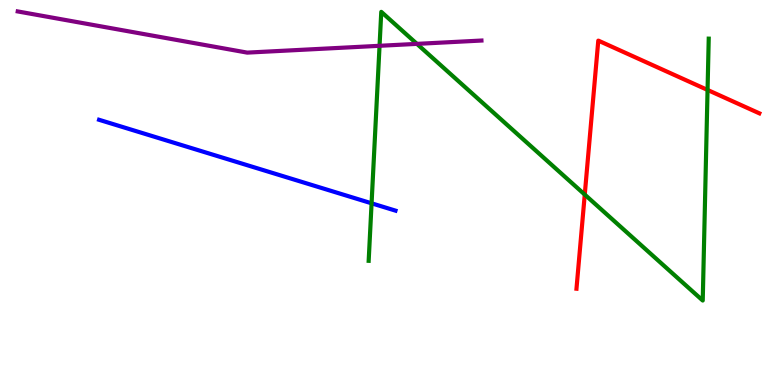[{'lines': ['blue', 'red'], 'intersections': []}, {'lines': ['green', 'red'], 'intersections': [{'x': 7.55, 'y': 4.95}, {'x': 9.13, 'y': 7.66}]}, {'lines': ['purple', 'red'], 'intersections': []}, {'lines': ['blue', 'green'], 'intersections': [{'x': 4.79, 'y': 4.72}]}, {'lines': ['blue', 'purple'], 'intersections': []}, {'lines': ['green', 'purple'], 'intersections': [{'x': 4.9, 'y': 8.81}, {'x': 5.38, 'y': 8.86}]}]